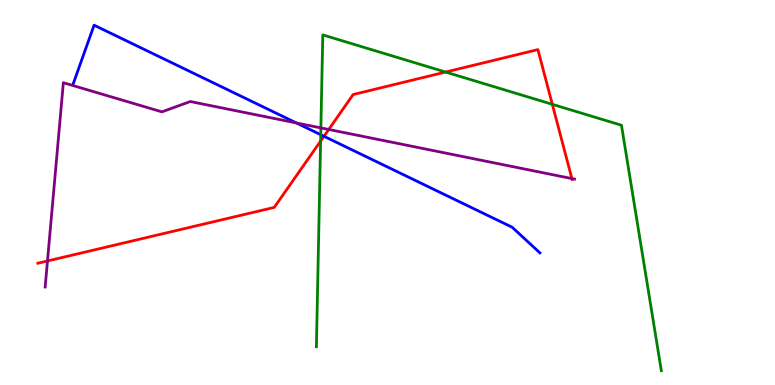[{'lines': ['blue', 'red'], 'intersections': [{'x': 4.18, 'y': 6.46}]}, {'lines': ['green', 'red'], 'intersections': [{'x': 4.14, 'y': 6.34}, {'x': 5.75, 'y': 8.13}, {'x': 7.13, 'y': 7.29}]}, {'lines': ['purple', 'red'], 'intersections': [{'x': 0.613, 'y': 3.22}, {'x': 4.24, 'y': 6.64}, {'x': 7.38, 'y': 5.36}]}, {'lines': ['blue', 'green'], 'intersections': [{'x': 4.14, 'y': 6.5}]}, {'lines': ['blue', 'purple'], 'intersections': [{'x': 3.82, 'y': 6.81}]}, {'lines': ['green', 'purple'], 'intersections': [{'x': 4.14, 'y': 6.68}]}]